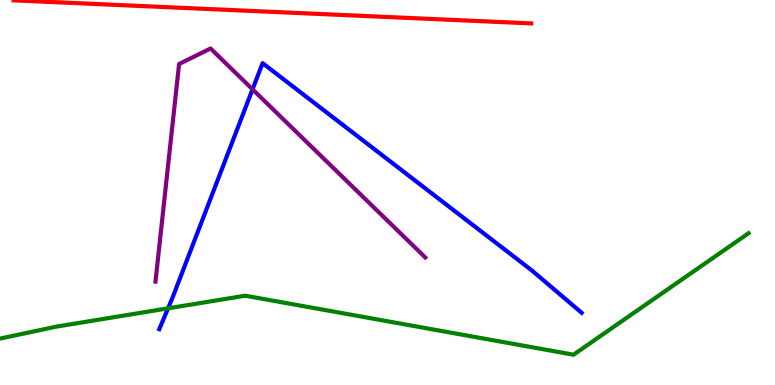[{'lines': ['blue', 'red'], 'intersections': []}, {'lines': ['green', 'red'], 'intersections': []}, {'lines': ['purple', 'red'], 'intersections': []}, {'lines': ['blue', 'green'], 'intersections': [{'x': 2.17, 'y': 1.99}]}, {'lines': ['blue', 'purple'], 'intersections': [{'x': 3.26, 'y': 7.68}]}, {'lines': ['green', 'purple'], 'intersections': []}]